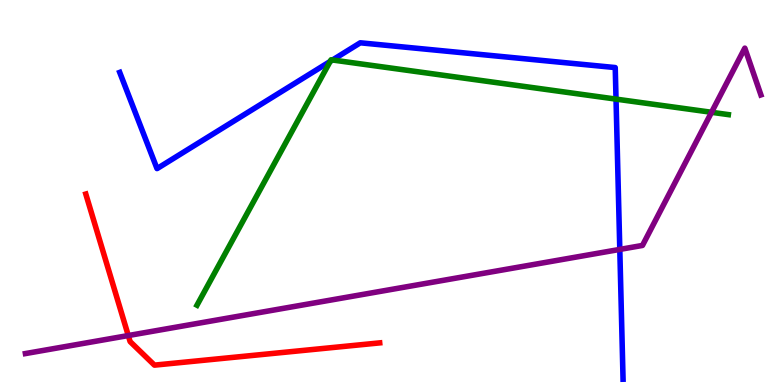[{'lines': ['blue', 'red'], 'intersections': []}, {'lines': ['green', 'red'], 'intersections': []}, {'lines': ['purple', 'red'], 'intersections': [{'x': 1.66, 'y': 1.28}]}, {'lines': ['blue', 'green'], 'intersections': [{'x': 4.26, 'y': 8.4}, {'x': 4.29, 'y': 8.44}, {'x': 7.95, 'y': 7.43}]}, {'lines': ['blue', 'purple'], 'intersections': [{'x': 8.0, 'y': 3.52}]}, {'lines': ['green', 'purple'], 'intersections': [{'x': 9.18, 'y': 7.08}]}]